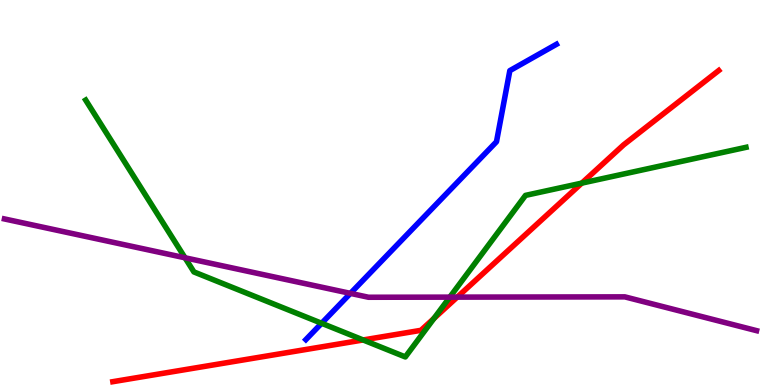[{'lines': ['blue', 'red'], 'intersections': []}, {'lines': ['green', 'red'], 'intersections': [{'x': 4.69, 'y': 1.17}, {'x': 5.6, 'y': 1.73}, {'x': 7.51, 'y': 5.24}]}, {'lines': ['purple', 'red'], 'intersections': [{'x': 5.9, 'y': 2.28}]}, {'lines': ['blue', 'green'], 'intersections': [{'x': 4.15, 'y': 1.6}]}, {'lines': ['blue', 'purple'], 'intersections': [{'x': 4.52, 'y': 2.38}]}, {'lines': ['green', 'purple'], 'intersections': [{'x': 2.39, 'y': 3.3}, {'x': 5.8, 'y': 2.28}]}]